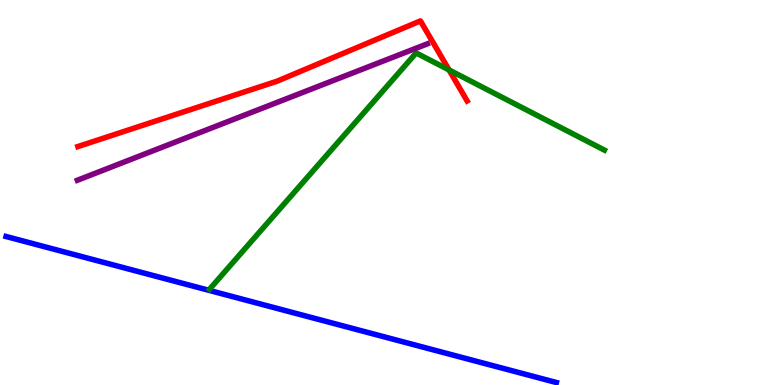[{'lines': ['blue', 'red'], 'intersections': []}, {'lines': ['green', 'red'], 'intersections': [{'x': 5.79, 'y': 8.18}]}, {'lines': ['purple', 'red'], 'intersections': []}, {'lines': ['blue', 'green'], 'intersections': []}, {'lines': ['blue', 'purple'], 'intersections': []}, {'lines': ['green', 'purple'], 'intersections': []}]